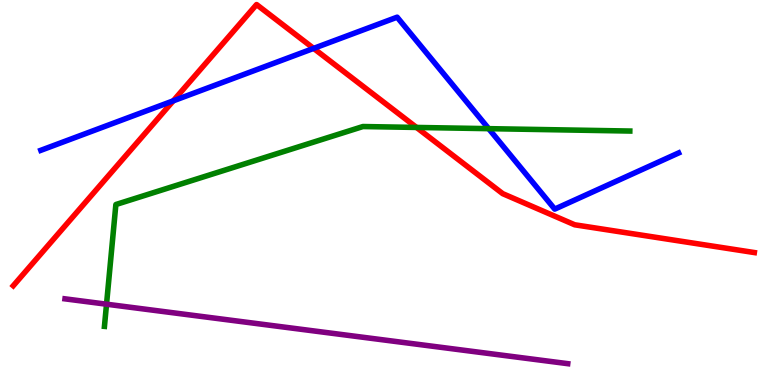[{'lines': ['blue', 'red'], 'intersections': [{'x': 2.24, 'y': 7.38}, {'x': 4.05, 'y': 8.74}]}, {'lines': ['green', 'red'], 'intersections': [{'x': 5.37, 'y': 6.69}]}, {'lines': ['purple', 'red'], 'intersections': []}, {'lines': ['blue', 'green'], 'intersections': [{'x': 6.31, 'y': 6.66}]}, {'lines': ['blue', 'purple'], 'intersections': []}, {'lines': ['green', 'purple'], 'intersections': [{'x': 1.37, 'y': 2.1}]}]